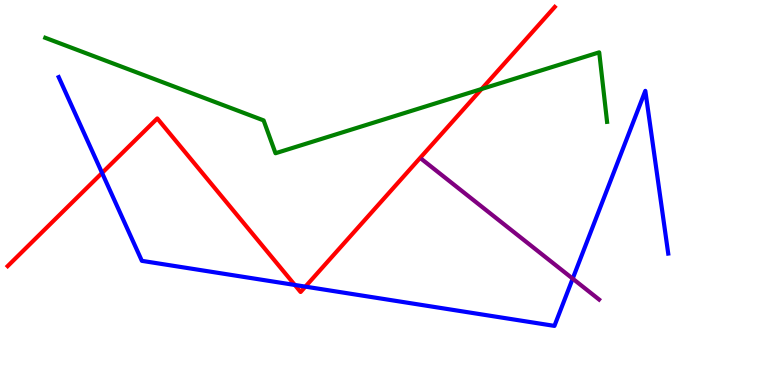[{'lines': ['blue', 'red'], 'intersections': [{'x': 1.32, 'y': 5.51}, {'x': 3.8, 'y': 2.6}, {'x': 3.94, 'y': 2.56}]}, {'lines': ['green', 'red'], 'intersections': [{'x': 6.21, 'y': 7.69}]}, {'lines': ['purple', 'red'], 'intersections': []}, {'lines': ['blue', 'green'], 'intersections': []}, {'lines': ['blue', 'purple'], 'intersections': [{'x': 7.39, 'y': 2.76}]}, {'lines': ['green', 'purple'], 'intersections': []}]